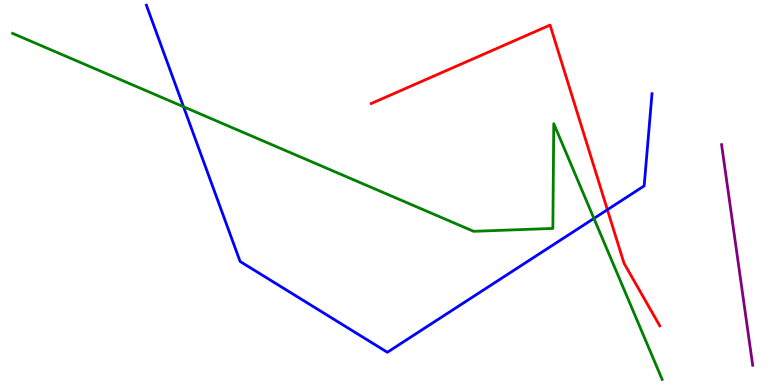[{'lines': ['blue', 'red'], 'intersections': [{'x': 7.84, 'y': 4.55}]}, {'lines': ['green', 'red'], 'intersections': []}, {'lines': ['purple', 'red'], 'intersections': []}, {'lines': ['blue', 'green'], 'intersections': [{'x': 2.37, 'y': 7.23}, {'x': 7.66, 'y': 4.33}]}, {'lines': ['blue', 'purple'], 'intersections': []}, {'lines': ['green', 'purple'], 'intersections': []}]